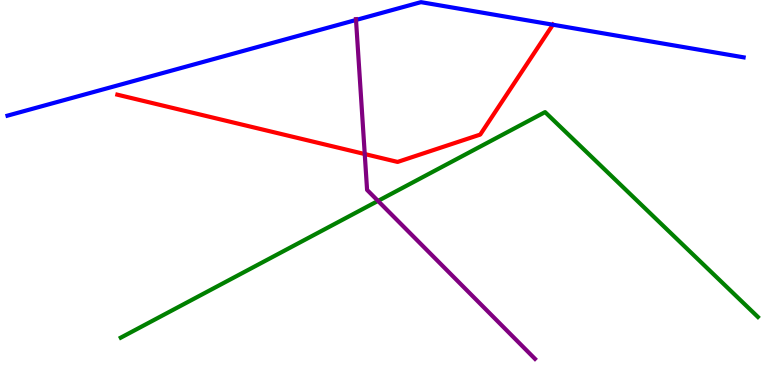[{'lines': ['blue', 'red'], 'intersections': [{'x': 7.13, 'y': 9.36}]}, {'lines': ['green', 'red'], 'intersections': []}, {'lines': ['purple', 'red'], 'intersections': [{'x': 4.71, 'y': 6.0}]}, {'lines': ['blue', 'green'], 'intersections': []}, {'lines': ['blue', 'purple'], 'intersections': [{'x': 4.59, 'y': 9.48}]}, {'lines': ['green', 'purple'], 'intersections': [{'x': 4.88, 'y': 4.78}]}]